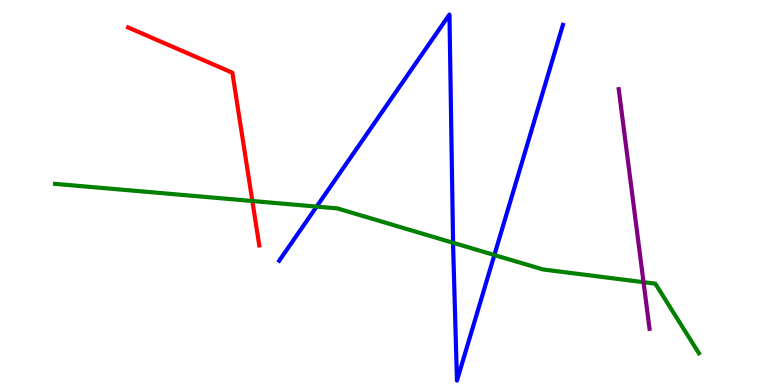[{'lines': ['blue', 'red'], 'intersections': []}, {'lines': ['green', 'red'], 'intersections': [{'x': 3.26, 'y': 4.78}]}, {'lines': ['purple', 'red'], 'intersections': []}, {'lines': ['blue', 'green'], 'intersections': [{'x': 4.09, 'y': 4.63}, {'x': 5.85, 'y': 3.69}, {'x': 6.38, 'y': 3.38}]}, {'lines': ['blue', 'purple'], 'intersections': []}, {'lines': ['green', 'purple'], 'intersections': [{'x': 8.3, 'y': 2.67}]}]